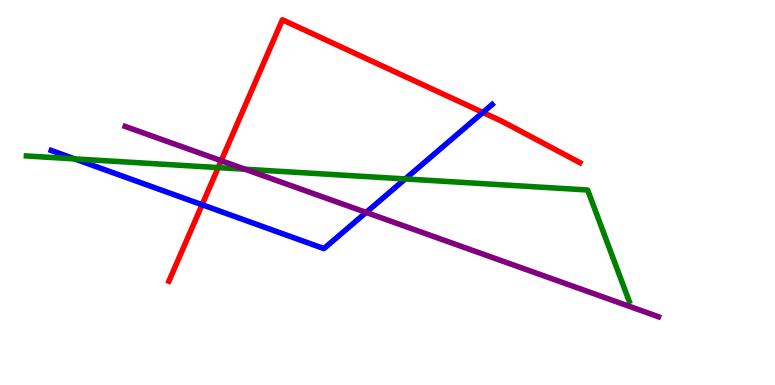[{'lines': ['blue', 'red'], 'intersections': [{'x': 2.61, 'y': 4.68}, {'x': 6.23, 'y': 7.08}]}, {'lines': ['green', 'red'], 'intersections': [{'x': 2.82, 'y': 5.65}]}, {'lines': ['purple', 'red'], 'intersections': [{'x': 2.85, 'y': 5.83}]}, {'lines': ['blue', 'green'], 'intersections': [{'x': 0.963, 'y': 5.87}, {'x': 5.23, 'y': 5.35}]}, {'lines': ['blue', 'purple'], 'intersections': [{'x': 4.72, 'y': 4.48}]}, {'lines': ['green', 'purple'], 'intersections': [{'x': 3.16, 'y': 5.6}]}]